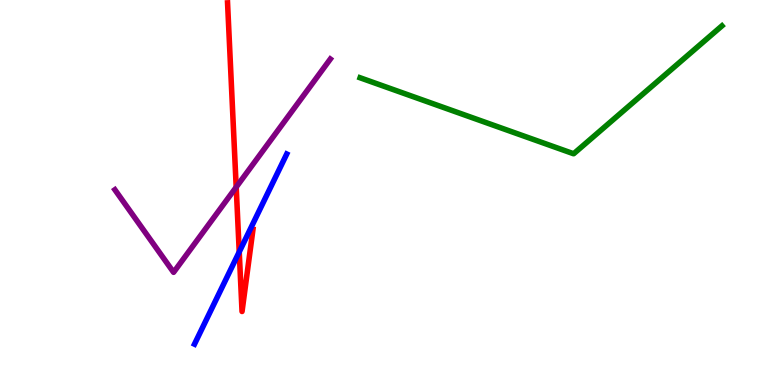[{'lines': ['blue', 'red'], 'intersections': [{'x': 3.09, 'y': 3.46}]}, {'lines': ['green', 'red'], 'intersections': []}, {'lines': ['purple', 'red'], 'intersections': [{'x': 3.05, 'y': 5.14}]}, {'lines': ['blue', 'green'], 'intersections': []}, {'lines': ['blue', 'purple'], 'intersections': []}, {'lines': ['green', 'purple'], 'intersections': []}]